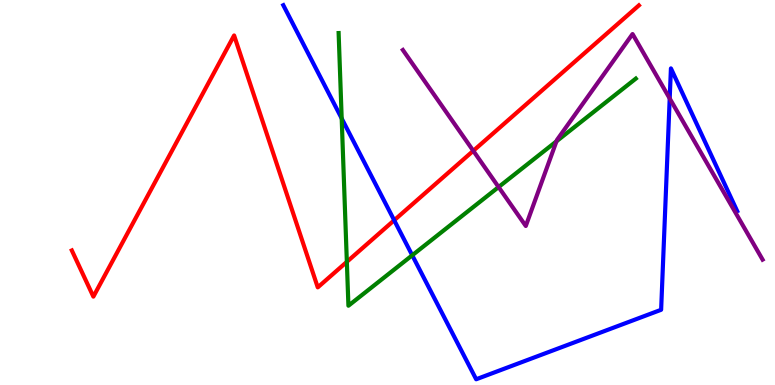[{'lines': ['blue', 'red'], 'intersections': [{'x': 5.09, 'y': 4.28}]}, {'lines': ['green', 'red'], 'intersections': [{'x': 4.48, 'y': 3.2}]}, {'lines': ['purple', 'red'], 'intersections': [{'x': 6.11, 'y': 6.08}]}, {'lines': ['blue', 'green'], 'intersections': [{'x': 4.41, 'y': 6.92}, {'x': 5.32, 'y': 3.37}]}, {'lines': ['blue', 'purple'], 'intersections': [{'x': 8.64, 'y': 7.44}]}, {'lines': ['green', 'purple'], 'intersections': [{'x': 6.43, 'y': 5.14}, {'x': 7.18, 'y': 6.33}]}]